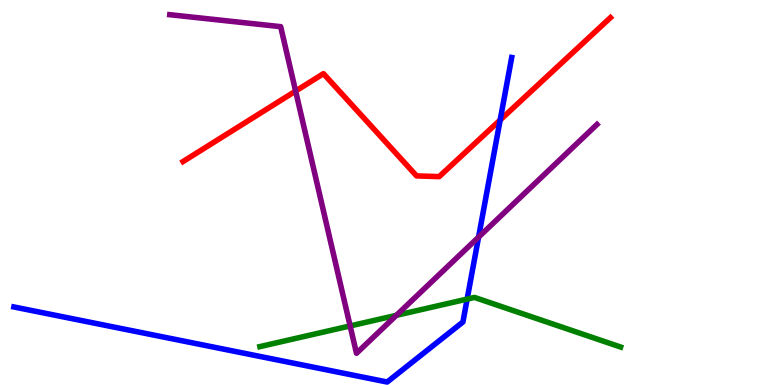[{'lines': ['blue', 'red'], 'intersections': [{'x': 6.45, 'y': 6.88}]}, {'lines': ['green', 'red'], 'intersections': []}, {'lines': ['purple', 'red'], 'intersections': [{'x': 3.81, 'y': 7.63}]}, {'lines': ['blue', 'green'], 'intersections': [{'x': 6.03, 'y': 2.23}]}, {'lines': ['blue', 'purple'], 'intersections': [{'x': 6.18, 'y': 3.84}]}, {'lines': ['green', 'purple'], 'intersections': [{'x': 4.52, 'y': 1.53}, {'x': 5.11, 'y': 1.81}]}]